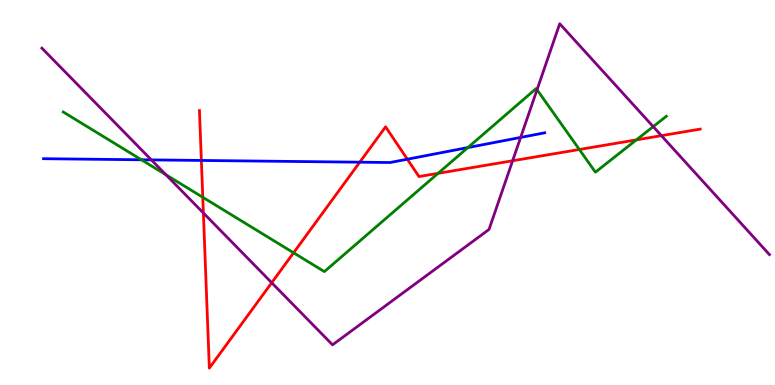[{'lines': ['blue', 'red'], 'intersections': [{'x': 2.6, 'y': 5.83}, {'x': 4.64, 'y': 5.79}, {'x': 5.26, 'y': 5.86}]}, {'lines': ['green', 'red'], 'intersections': [{'x': 2.62, 'y': 4.88}, {'x': 3.79, 'y': 3.43}, {'x': 5.65, 'y': 5.5}, {'x': 7.48, 'y': 6.12}, {'x': 8.21, 'y': 6.37}]}, {'lines': ['purple', 'red'], 'intersections': [{'x': 2.62, 'y': 4.47}, {'x': 3.51, 'y': 2.66}, {'x': 6.61, 'y': 5.82}, {'x': 8.53, 'y': 6.48}]}, {'lines': ['blue', 'green'], 'intersections': [{'x': 1.82, 'y': 5.85}, {'x': 6.04, 'y': 6.17}]}, {'lines': ['blue', 'purple'], 'intersections': [{'x': 1.95, 'y': 5.85}, {'x': 6.72, 'y': 6.43}]}, {'lines': ['green', 'purple'], 'intersections': [{'x': 2.14, 'y': 5.46}, {'x': 6.93, 'y': 7.67}, {'x': 8.43, 'y': 6.71}]}]